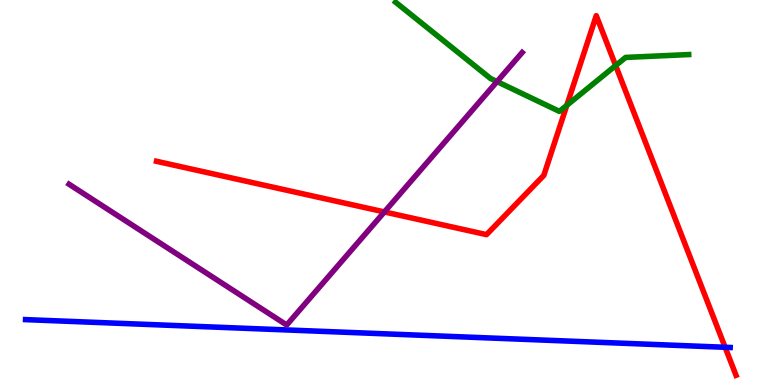[{'lines': ['blue', 'red'], 'intersections': [{'x': 9.36, 'y': 0.98}]}, {'lines': ['green', 'red'], 'intersections': [{'x': 7.31, 'y': 7.26}, {'x': 7.94, 'y': 8.3}]}, {'lines': ['purple', 'red'], 'intersections': [{'x': 4.96, 'y': 4.5}]}, {'lines': ['blue', 'green'], 'intersections': []}, {'lines': ['blue', 'purple'], 'intersections': []}, {'lines': ['green', 'purple'], 'intersections': [{'x': 6.41, 'y': 7.88}]}]